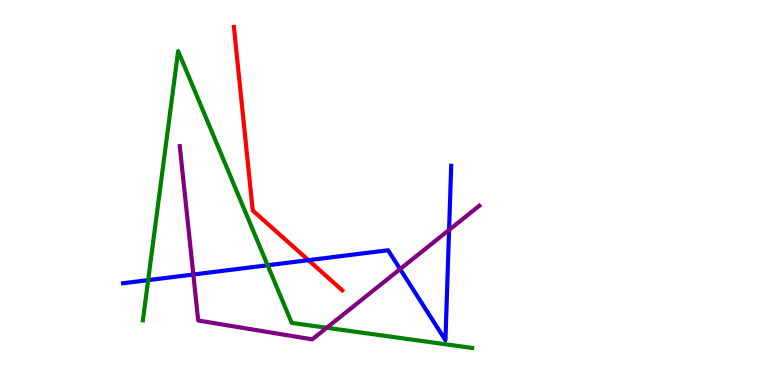[{'lines': ['blue', 'red'], 'intersections': [{'x': 3.98, 'y': 3.24}]}, {'lines': ['green', 'red'], 'intersections': []}, {'lines': ['purple', 'red'], 'intersections': []}, {'lines': ['blue', 'green'], 'intersections': [{'x': 1.91, 'y': 2.72}, {'x': 3.45, 'y': 3.11}]}, {'lines': ['blue', 'purple'], 'intersections': [{'x': 2.49, 'y': 2.87}, {'x': 5.16, 'y': 3.01}, {'x': 5.79, 'y': 4.03}]}, {'lines': ['green', 'purple'], 'intersections': [{'x': 4.22, 'y': 1.49}]}]